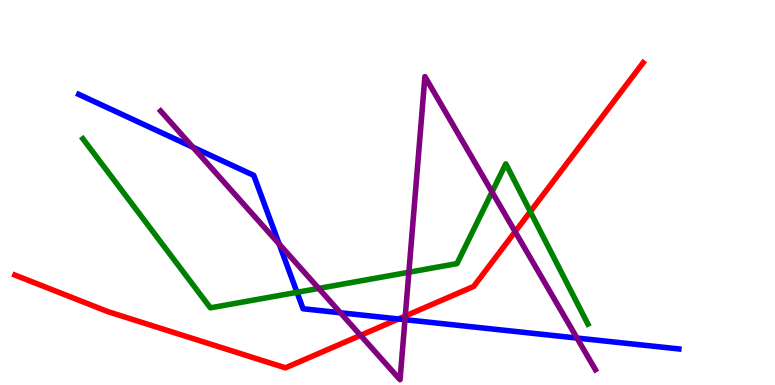[{'lines': ['blue', 'red'], 'intersections': [{'x': 5.14, 'y': 1.72}]}, {'lines': ['green', 'red'], 'intersections': [{'x': 6.84, 'y': 4.5}]}, {'lines': ['purple', 'red'], 'intersections': [{'x': 4.65, 'y': 1.29}, {'x': 5.23, 'y': 1.79}, {'x': 6.65, 'y': 3.98}]}, {'lines': ['blue', 'green'], 'intersections': [{'x': 3.83, 'y': 2.41}]}, {'lines': ['blue', 'purple'], 'intersections': [{'x': 2.49, 'y': 6.18}, {'x': 3.6, 'y': 3.66}, {'x': 4.39, 'y': 1.88}, {'x': 5.23, 'y': 1.7}, {'x': 7.45, 'y': 1.22}]}, {'lines': ['green', 'purple'], 'intersections': [{'x': 4.11, 'y': 2.51}, {'x': 5.28, 'y': 2.93}, {'x': 6.35, 'y': 5.01}]}]